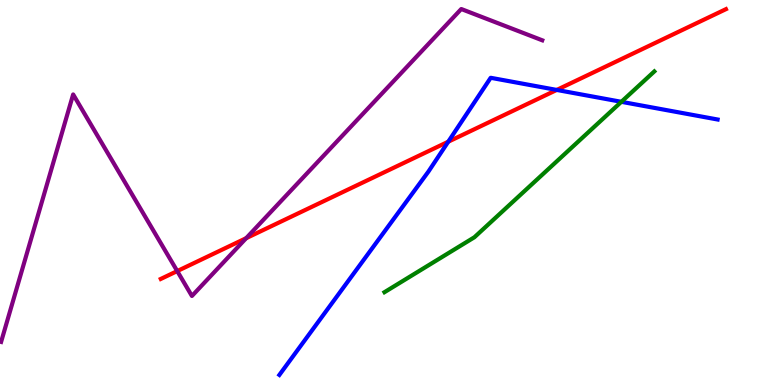[{'lines': ['blue', 'red'], 'intersections': [{'x': 5.78, 'y': 6.32}, {'x': 7.18, 'y': 7.66}]}, {'lines': ['green', 'red'], 'intersections': []}, {'lines': ['purple', 'red'], 'intersections': [{'x': 2.29, 'y': 2.96}, {'x': 3.18, 'y': 3.81}]}, {'lines': ['blue', 'green'], 'intersections': [{'x': 8.02, 'y': 7.36}]}, {'lines': ['blue', 'purple'], 'intersections': []}, {'lines': ['green', 'purple'], 'intersections': []}]